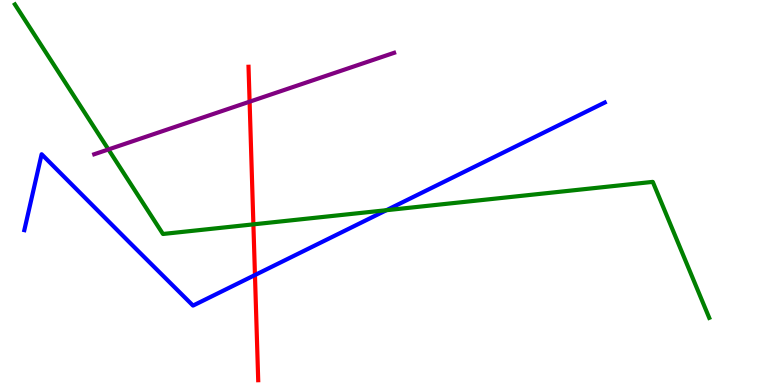[{'lines': ['blue', 'red'], 'intersections': [{'x': 3.29, 'y': 2.86}]}, {'lines': ['green', 'red'], 'intersections': [{'x': 3.27, 'y': 4.17}]}, {'lines': ['purple', 'red'], 'intersections': [{'x': 3.22, 'y': 7.36}]}, {'lines': ['blue', 'green'], 'intersections': [{'x': 4.99, 'y': 4.54}]}, {'lines': ['blue', 'purple'], 'intersections': []}, {'lines': ['green', 'purple'], 'intersections': [{'x': 1.4, 'y': 6.12}]}]